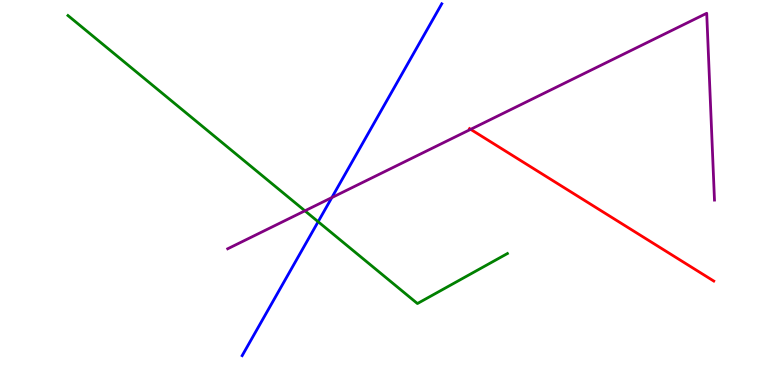[{'lines': ['blue', 'red'], 'intersections': []}, {'lines': ['green', 'red'], 'intersections': []}, {'lines': ['purple', 'red'], 'intersections': [{'x': 6.07, 'y': 6.64}]}, {'lines': ['blue', 'green'], 'intersections': [{'x': 4.11, 'y': 4.24}]}, {'lines': ['blue', 'purple'], 'intersections': [{'x': 4.28, 'y': 4.87}]}, {'lines': ['green', 'purple'], 'intersections': [{'x': 3.93, 'y': 4.52}]}]